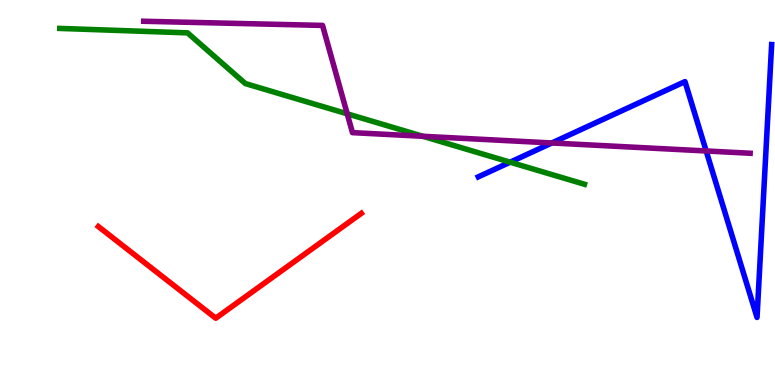[{'lines': ['blue', 'red'], 'intersections': []}, {'lines': ['green', 'red'], 'intersections': []}, {'lines': ['purple', 'red'], 'intersections': []}, {'lines': ['blue', 'green'], 'intersections': [{'x': 6.58, 'y': 5.79}]}, {'lines': ['blue', 'purple'], 'intersections': [{'x': 7.12, 'y': 6.29}, {'x': 9.11, 'y': 6.08}]}, {'lines': ['green', 'purple'], 'intersections': [{'x': 4.48, 'y': 7.04}, {'x': 5.46, 'y': 6.46}]}]